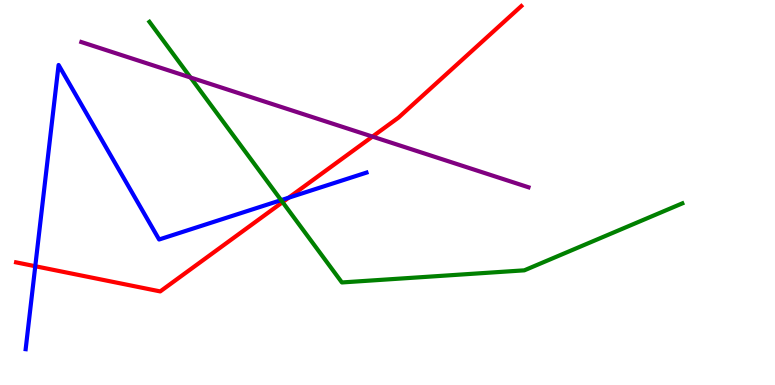[{'lines': ['blue', 'red'], 'intersections': [{'x': 0.455, 'y': 3.09}, {'x': 3.72, 'y': 4.86}]}, {'lines': ['green', 'red'], 'intersections': [{'x': 3.65, 'y': 4.75}]}, {'lines': ['purple', 'red'], 'intersections': [{'x': 4.81, 'y': 6.45}]}, {'lines': ['blue', 'green'], 'intersections': [{'x': 3.63, 'y': 4.8}]}, {'lines': ['blue', 'purple'], 'intersections': []}, {'lines': ['green', 'purple'], 'intersections': [{'x': 2.46, 'y': 7.99}]}]